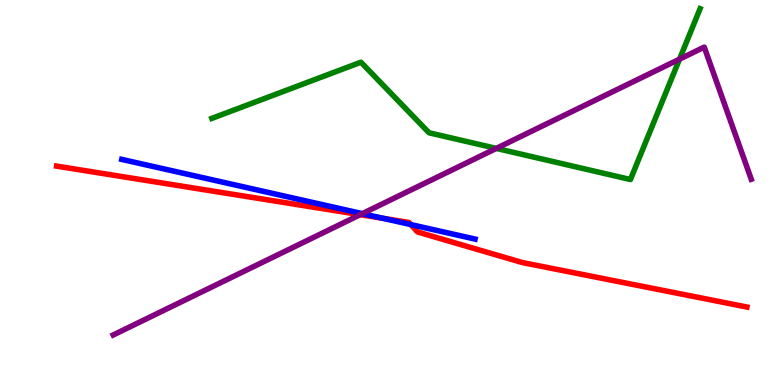[{'lines': ['blue', 'red'], 'intersections': [{'x': 4.94, 'y': 4.33}, {'x': 5.3, 'y': 4.17}]}, {'lines': ['green', 'red'], 'intersections': []}, {'lines': ['purple', 'red'], 'intersections': [{'x': 4.65, 'y': 4.42}]}, {'lines': ['blue', 'green'], 'intersections': []}, {'lines': ['blue', 'purple'], 'intersections': [{'x': 4.68, 'y': 4.45}]}, {'lines': ['green', 'purple'], 'intersections': [{'x': 6.4, 'y': 6.15}, {'x': 8.77, 'y': 8.46}]}]